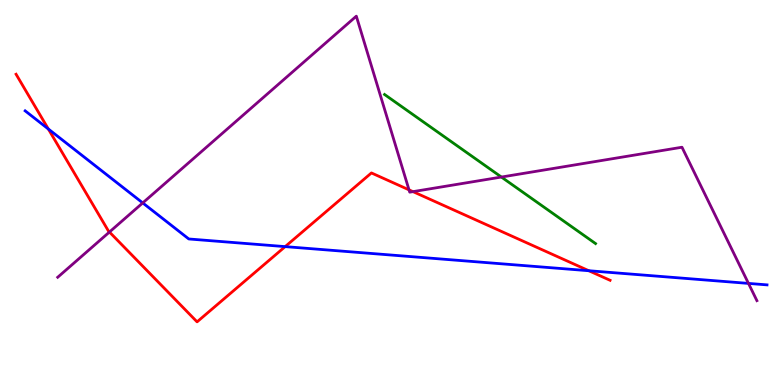[{'lines': ['blue', 'red'], 'intersections': [{'x': 0.624, 'y': 6.65}, {'x': 3.68, 'y': 3.59}, {'x': 7.6, 'y': 2.97}]}, {'lines': ['green', 'red'], 'intersections': []}, {'lines': ['purple', 'red'], 'intersections': [{'x': 1.41, 'y': 3.97}, {'x': 5.28, 'y': 5.07}, {'x': 5.33, 'y': 5.02}]}, {'lines': ['blue', 'green'], 'intersections': []}, {'lines': ['blue', 'purple'], 'intersections': [{'x': 1.84, 'y': 4.73}, {'x': 9.66, 'y': 2.64}]}, {'lines': ['green', 'purple'], 'intersections': [{'x': 6.47, 'y': 5.4}]}]